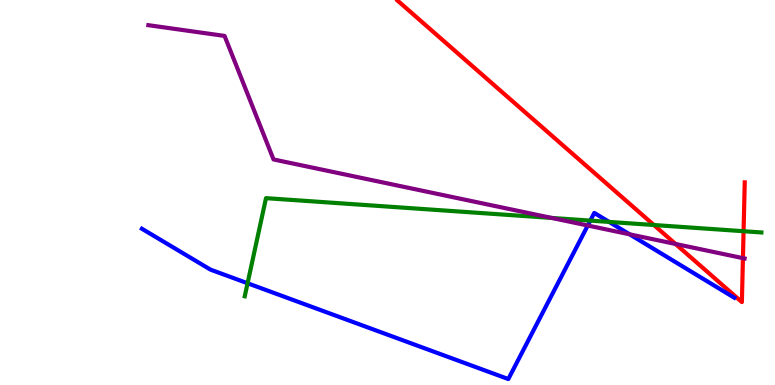[{'lines': ['blue', 'red'], 'intersections': []}, {'lines': ['green', 'red'], 'intersections': [{'x': 8.44, 'y': 4.16}, {'x': 9.59, 'y': 3.99}]}, {'lines': ['purple', 'red'], 'intersections': [{'x': 8.72, 'y': 3.66}, {'x': 9.59, 'y': 3.3}]}, {'lines': ['blue', 'green'], 'intersections': [{'x': 3.19, 'y': 2.64}, {'x': 7.62, 'y': 4.27}, {'x': 7.86, 'y': 4.24}]}, {'lines': ['blue', 'purple'], 'intersections': [{'x': 7.58, 'y': 4.14}, {'x': 8.12, 'y': 3.91}]}, {'lines': ['green', 'purple'], 'intersections': [{'x': 7.12, 'y': 4.34}]}]